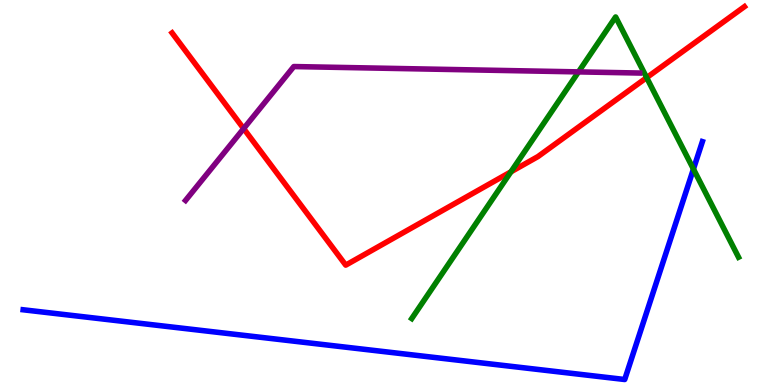[{'lines': ['blue', 'red'], 'intersections': []}, {'lines': ['green', 'red'], 'intersections': [{'x': 6.59, 'y': 5.54}, {'x': 8.34, 'y': 7.98}]}, {'lines': ['purple', 'red'], 'intersections': [{'x': 3.14, 'y': 6.66}]}, {'lines': ['blue', 'green'], 'intersections': [{'x': 8.95, 'y': 5.61}]}, {'lines': ['blue', 'purple'], 'intersections': []}, {'lines': ['green', 'purple'], 'intersections': [{'x': 7.46, 'y': 8.13}]}]